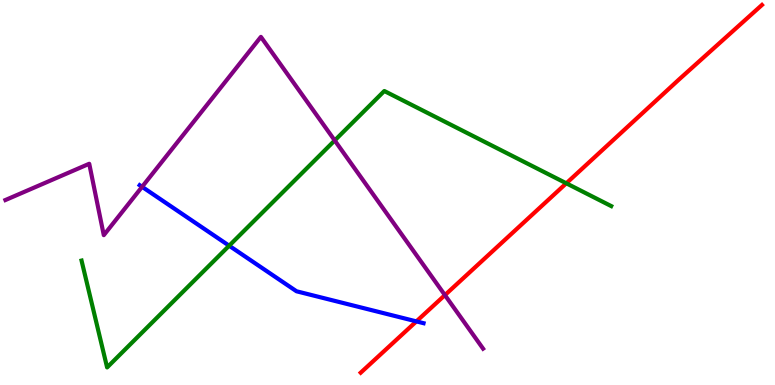[{'lines': ['blue', 'red'], 'intersections': [{'x': 5.37, 'y': 1.65}]}, {'lines': ['green', 'red'], 'intersections': [{'x': 7.31, 'y': 5.24}]}, {'lines': ['purple', 'red'], 'intersections': [{'x': 5.74, 'y': 2.33}]}, {'lines': ['blue', 'green'], 'intersections': [{'x': 2.96, 'y': 3.62}]}, {'lines': ['blue', 'purple'], 'intersections': [{'x': 1.83, 'y': 5.15}]}, {'lines': ['green', 'purple'], 'intersections': [{'x': 4.32, 'y': 6.35}]}]